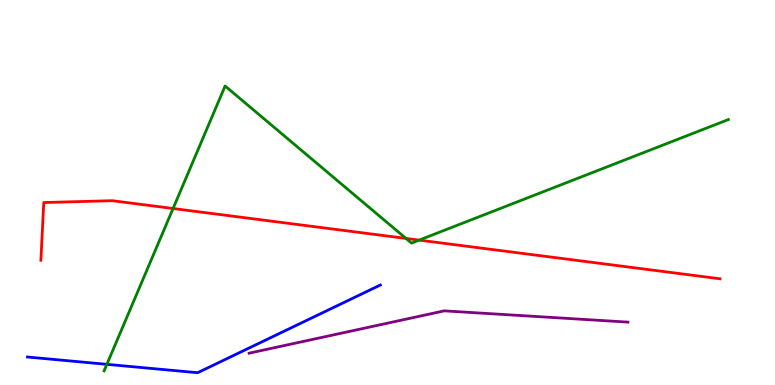[{'lines': ['blue', 'red'], 'intersections': []}, {'lines': ['green', 'red'], 'intersections': [{'x': 2.23, 'y': 4.58}, {'x': 5.24, 'y': 3.81}, {'x': 5.41, 'y': 3.76}]}, {'lines': ['purple', 'red'], 'intersections': []}, {'lines': ['blue', 'green'], 'intersections': [{'x': 1.38, 'y': 0.537}]}, {'lines': ['blue', 'purple'], 'intersections': []}, {'lines': ['green', 'purple'], 'intersections': []}]